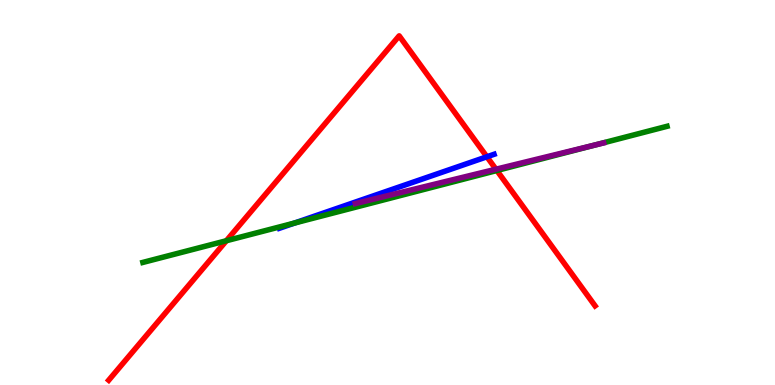[{'lines': ['blue', 'red'], 'intersections': [{'x': 6.28, 'y': 5.93}]}, {'lines': ['green', 'red'], 'intersections': [{'x': 2.92, 'y': 3.75}, {'x': 6.41, 'y': 5.57}]}, {'lines': ['purple', 'red'], 'intersections': [{'x': 6.4, 'y': 5.6}]}, {'lines': ['blue', 'green'], 'intersections': [{'x': 3.8, 'y': 4.21}]}, {'lines': ['blue', 'purple'], 'intersections': []}, {'lines': ['green', 'purple'], 'intersections': [{'x': 7.69, 'y': 6.24}]}]